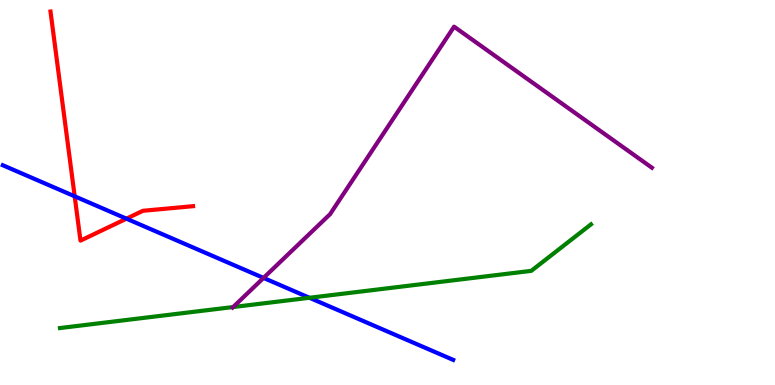[{'lines': ['blue', 'red'], 'intersections': [{'x': 0.964, 'y': 4.9}, {'x': 1.63, 'y': 4.32}]}, {'lines': ['green', 'red'], 'intersections': []}, {'lines': ['purple', 'red'], 'intersections': []}, {'lines': ['blue', 'green'], 'intersections': [{'x': 3.99, 'y': 2.27}]}, {'lines': ['blue', 'purple'], 'intersections': [{'x': 3.4, 'y': 2.78}]}, {'lines': ['green', 'purple'], 'intersections': [{'x': 3.01, 'y': 2.03}]}]